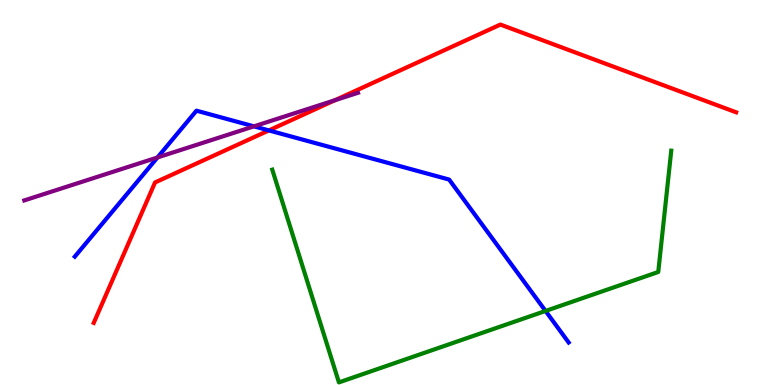[{'lines': ['blue', 'red'], 'intersections': [{'x': 3.47, 'y': 6.61}]}, {'lines': ['green', 'red'], 'intersections': []}, {'lines': ['purple', 'red'], 'intersections': [{'x': 4.32, 'y': 7.4}]}, {'lines': ['blue', 'green'], 'intersections': [{'x': 7.04, 'y': 1.92}]}, {'lines': ['blue', 'purple'], 'intersections': [{'x': 2.03, 'y': 5.91}, {'x': 3.28, 'y': 6.72}]}, {'lines': ['green', 'purple'], 'intersections': []}]